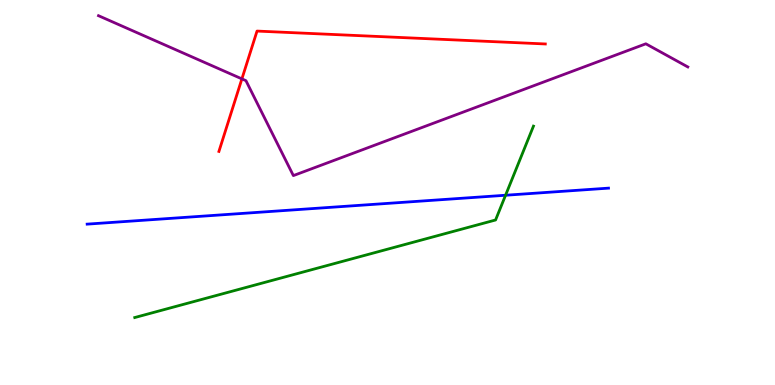[{'lines': ['blue', 'red'], 'intersections': []}, {'lines': ['green', 'red'], 'intersections': []}, {'lines': ['purple', 'red'], 'intersections': [{'x': 3.12, 'y': 7.95}]}, {'lines': ['blue', 'green'], 'intersections': [{'x': 6.52, 'y': 4.93}]}, {'lines': ['blue', 'purple'], 'intersections': []}, {'lines': ['green', 'purple'], 'intersections': []}]